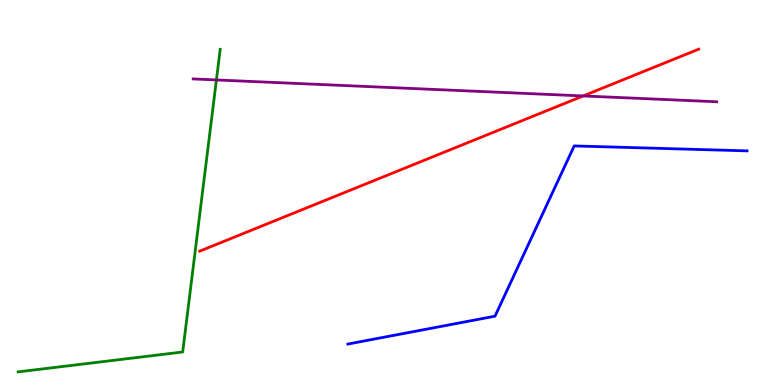[{'lines': ['blue', 'red'], 'intersections': []}, {'lines': ['green', 'red'], 'intersections': []}, {'lines': ['purple', 'red'], 'intersections': [{'x': 7.52, 'y': 7.51}]}, {'lines': ['blue', 'green'], 'intersections': []}, {'lines': ['blue', 'purple'], 'intersections': []}, {'lines': ['green', 'purple'], 'intersections': [{'x': 2.79, 'y': 7.92}]}]